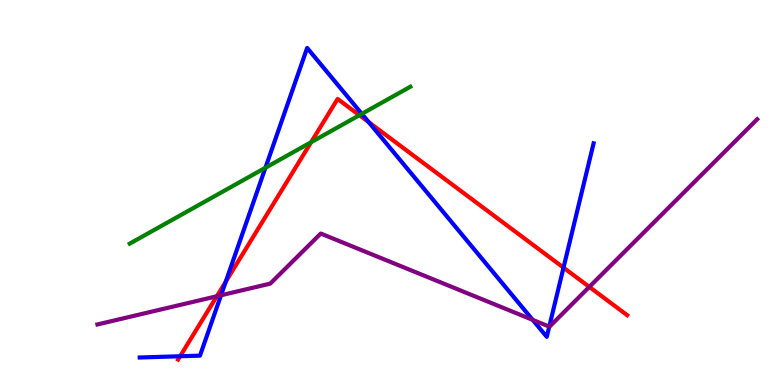[{'lines': ['blue', 'red'], 'intersections': [{'x': 2.32, 'y': 0.747}, {'x': 2.91, 'y': 2.68}, {'x': 4.76, 'y': 6.83}, {'x': 7.27, 'y': 3.05}]}, {'lines': ['green', 'red'], 'intersections': [{'x': 4.01, 'y': 6.31}, {'x': 4.64, 'y': 7.01}]}, {'lines': ['purple', 'red'], 'intersections': [{'x': 2.8, 'y': 2.31}, {'x': 7.6, 'y': 2.55}]}, {'lines': ['blue', 'green'], 'intersections': [{'x': 3.42, 'y': 5.64}, {'x': 4.67, 'y': 7.04}]}, {'lines': ['blue', 'purple'], 'intersections': [{'x': 2.85, 'y': 2.33}, {'x': 6.87, 'y': 1.69}, {'x': 7.09, 'y': 1.52}]}, {'lines': ['green', 'purple'], 'intersections': []}]